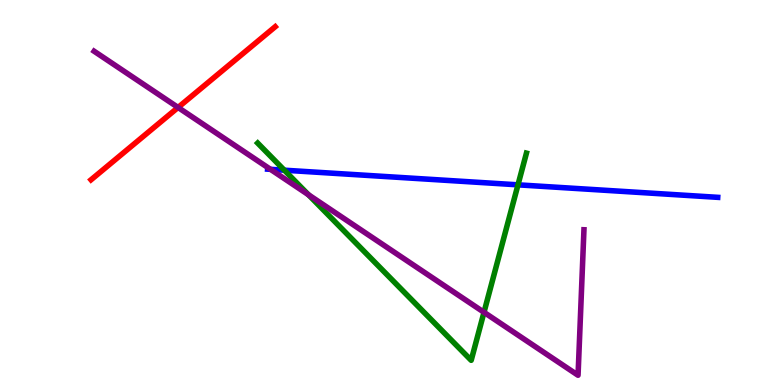[{'lines': ['blue', 'red'], 'intersections': []}, {'lines': ['green', 'red'], 'intersections': []}, {'lines': ['purple', 'red'], 'intersections': [{'x': 2.3, 'y': 7.21}]}, {'lines': ['blue', 'green'], 'intersections': [{'x': 3.67, 'y': 5.58}, {'x': 6.68, 'y': 5.2}]}, {'lines': ['blue', 'purple'], 'intersections': [{'x': 3.49, 'y': 5.6}]}, {'lines': ['green', 'purple'], 'intersections': [{'x': 3.98, 'y': 4.94}, {'x': 6.25, 'y': 1.89}]}]